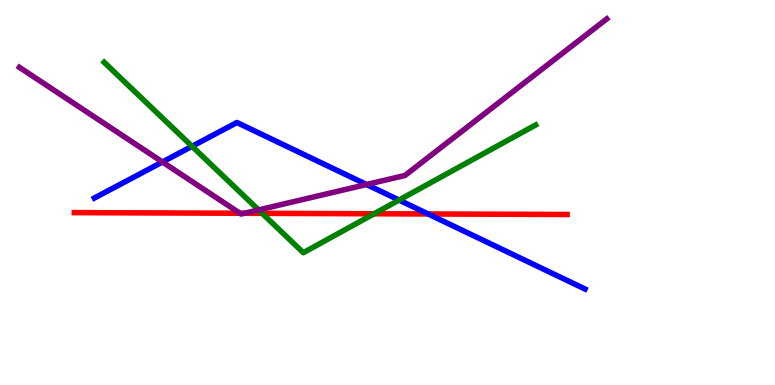[{'lines': ['blue', 'red'], 'intersections': [{'x': 5.52, 'y': 4.44}]}, {'lines': ['green', 'red'], 'intersections': [{'x': 3.38, 'y': 4.46}, {'x': 4.83, 'y': 4.45}]}, {'lines': ['purple', 'red'], 'intersections': [{'x': 3.1, 'y': 4.46}, {'x': 3.15, 'y': 4.46}]}, {'lines': ['blue', 'green'], 'intersections': [{'x': 2.48, 'y': 6.2}, {'x': 5.15, 'y': 4.8}]}, {'lines': ['blue', 'purple'], 'intersections': [{'x': 2.1, 'y': 5.79}, {'x': 4.73, 'y': 5.21}]}, {'lines': ['green', 'purple'], 'intersections': [{'x': 3.34, 'y': 4.55}]}]